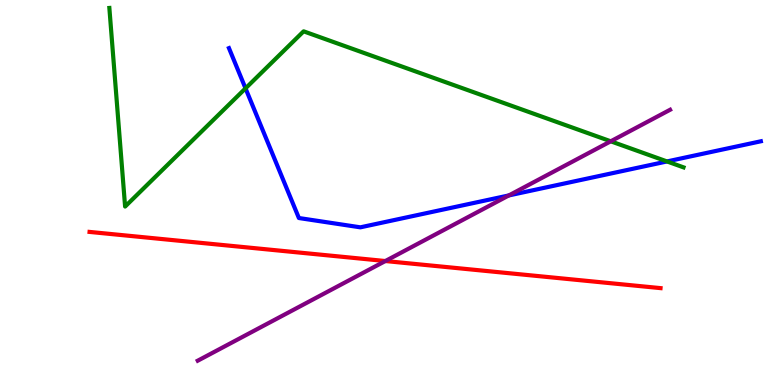[{'lines': ['blue', 'red'], 'intersections': []}, {'lines': ['green', 'red'], 'intersections': []}, {'lines': ['purple', 'red'], 'intersections': [{'x': 4.97, 'y': 3.22}]}, {'lines': ['blue', 'green'], 'intersections': [{'x': 3.17, 'y': 7.71}, {'x': 8.61, 'y': 5.81}]}, {'lines': ['blue', 'purple'], 'intersections': [{'x': 6.57, 'y': 4.92}]}, {'lines': ['green', 'purple'], 'intersections': [{'x': 7.88, 'y': 6.33}]}]